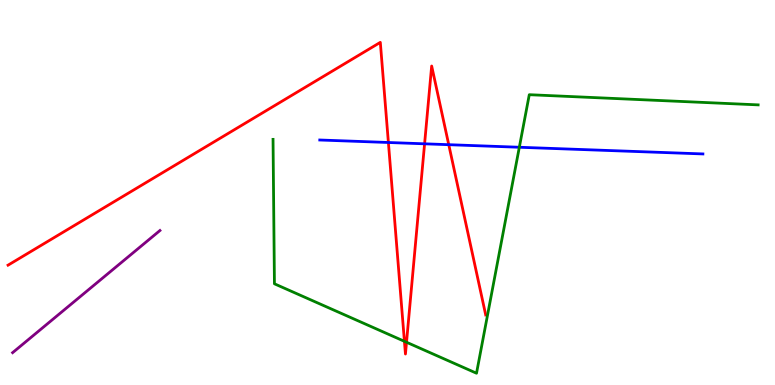[{'lines': ['blue', 'red'], 'intersections': [{'x': 5.01, 'y': 6.3}, {'x': 5.48, 'y': 6.26}, {'x': 5.79, 'y': 6.24}]}, {'lines': ['green', 'red'], 'intersections': [{'x': 5.22, 'y': 1.13}, {'x': 5.25, 'y': 1.11}]}, {'lines': ['purple', 'red'], 'intersections': []}, {'lines': ['blue', 'green'], 'intersections': [{'x': 6.7, 'y': 6.18}]}, {'lines': ['blue', 'purple'], 'intersections': []}, {'lines': ['green', 'purple'], 'intersections': []}]